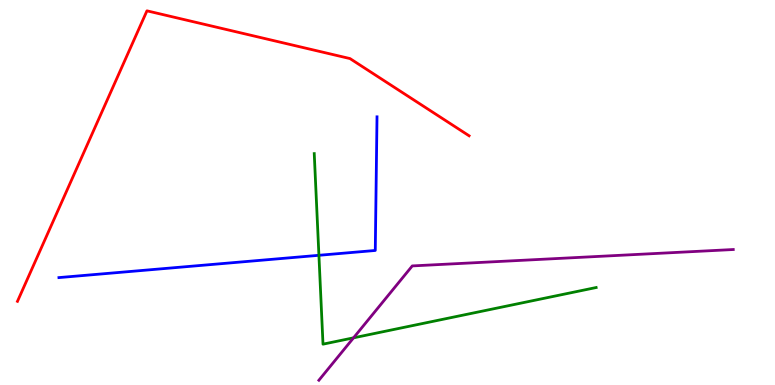[{'lines': ['blue', 'red'], 'intersections': []}, {'lines': ['green', 'red'], 'intersections': []}, {'lines': ['purple', 'red'], 'intersections': []}, {'lines': ['blue', 'green'], 'intersections': [{'x': 4.12, 'y': 3.37}]}, {'lines': ['blue', 'purple'], 'intersections': []}, {'lines': ['green', 'purple'], 'intersections': [{'x': 4.56, 'y': 1.23}]}]